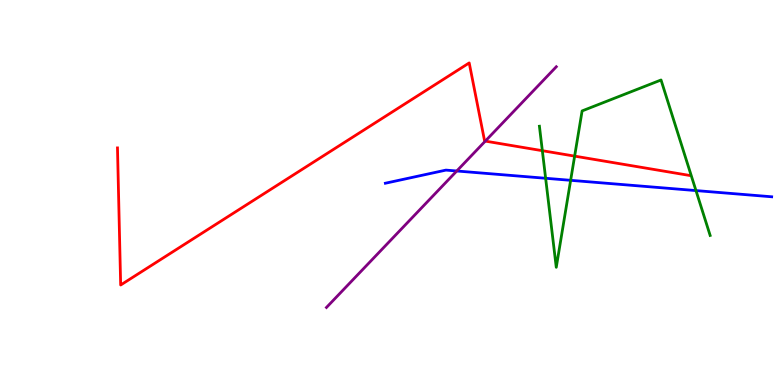[{'lines': ['blue', 'red'], 'intersections': []}, {'lines': ['green', 'red'], 'intersections': [{'x': 7.0, 'y': 6.09}, {'x': 7.41, 'y': 5.94}]}, {'lines': ['purple', 'red'], 'intersections': [{'x': 6.26, 'y': 6.33}]}, {'lines': ['blue', 'green'], 'intersections': [{'x': 7.04, 'y': 5.37}, {'x': 7.36, 'y': 5.32}, {'x': 8.98, 'y': 5.05}]}, {'lines': ['blue', 'purple'], 'intersections': [{'x': 5.89, 'y': 5.56}]}, {'lines': ['green', 'purple'], 'intersections': []}]